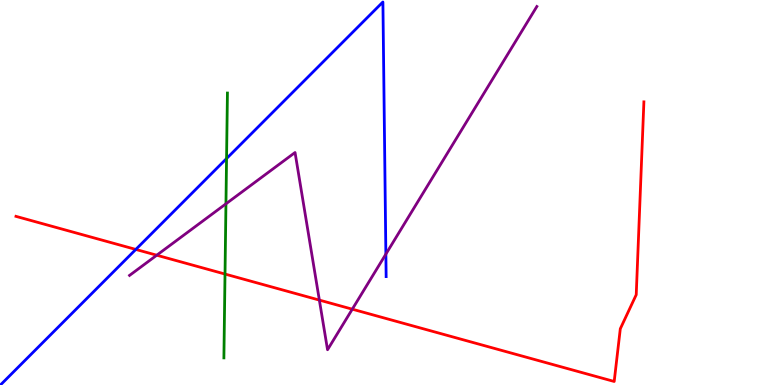[{'lines': ['blue', 'red'], 'intersections': [{'x': 1.75, 'y': 3.52}]}, {'lines': ['green', 'red'], 'intersections': [{'x': 2.9, 'y': 2.88}]}, {'lines': ['purple', 'red'], 'intersections': [{'x': 2.02, 'y': 3.37}, {'x': 4.12, 'y': 2.21}, {'x': 4.55, 'y': 1.97}]}, {'lines': ['blue', 'green'], 'intersections': [{'x': 2.92, 'y': 5.88}]}, {'lines': ['blue', 'purple'], 'intersections': [{'x': 4.98, 'y': 3.4}]}, {'lines': ['green', 'purple'], 'intersections': [{'x': 2.92, 'y': 4.71}]}]